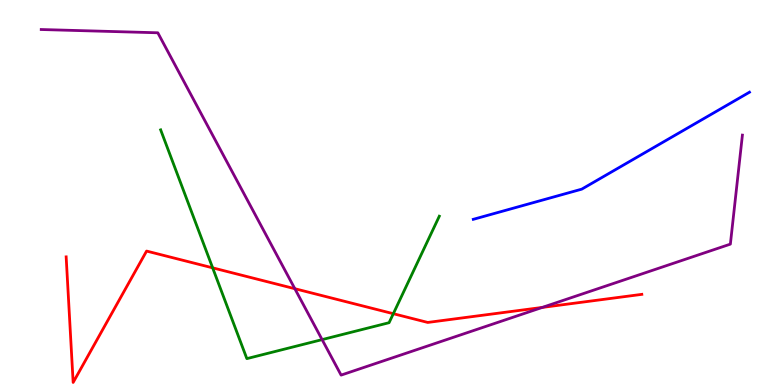[{'lines': ['blue', 'red'], 'intersections': []}, {'lines': ['green', 'red'], 'intersections': [{'x': 2.74, 'y': 3.04}, {'x': 5.08, 'y': 1.85}]}, {'lines': ['purple', 'red'], 'intersections': [{'x': 3.8, 'y': 2.5}, {'x': 7.0, 'y': 2.02}]}, {'lines': ['blue', 'green'], 'intersections': []}, {'lines': ['blue', 'purple'], 'intersections': []}, {'lines': ['green', 'purple'], 'intersections': [{'x': 4.16, 'y': 1.18}]}]